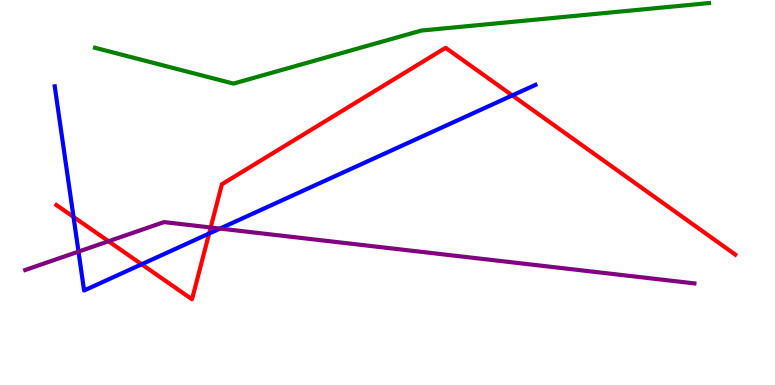[{'lines': ['blue', 'red'], 'intersections': [{'x': 0.949, 'y': 4.37}, {'x': 1.83, 'y': 3.14}, {'x': 2.7, 'y': 3.93}, {'x': 6.61, 'y': 7.52}]}, {'lines': ['green', 'red'], 'intersections': []}, {'lines': ['purple', 'red'], 'intersections': [{'x': 1.4, 'y': 3.73}, {'x': 2.72, 'y': 4.09}]}, {'lines': ['blue', 'green'], 'intersections': []}, {'lines': ['blue', 'purple'], 'intersections': [{'x': 1.01, 'y': 3.46}, {'x': 2.84, 'y': 4.06}]}, {'lines': ['green', 'purple'], 'intersections': []}]